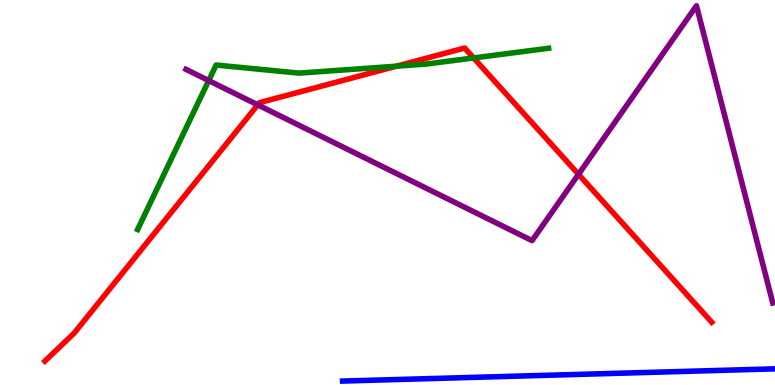[{'lines': ['blue', 'red'], 'intersections': []}, {'lines': ['green', 'red'], 'intersections': [{'x': 5.11, 'y': 8.28}, {'x': 6.11, 'y': 8.5}]}, {'lines': ['purple', 'red'], 'intersections': [{'x': 3.33, 'y': 7.28}, {'x': 7.46, 'y': 5.47}]}, {'lines': ['blue', 'green'], 'intersections': []}, {'lines': ['blue', 'purple'], 'intersections': []}, {'lines': ['green', 'purple'], 'intersections': [{'x': 2.69, 'y': 7.91}]}]